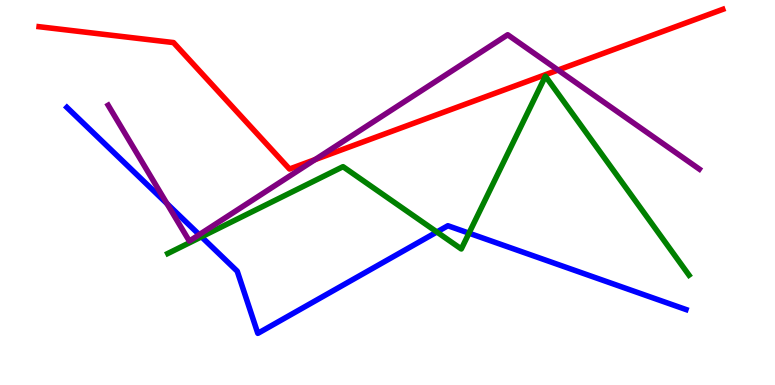[{'lines': ['blue', 'red'], 'intersections': []}, {'lines': ['green', 'red'], 'intersections': []}, {'lines': ['purple', 'red'], 'intersections': [{'x': 4.06, 'y': 5.85}, {'x': 7.2, 'y': 8.18}]}, {'lines': ['blue', 'green'], 'intersections': [{'x': 2.6, 'y': 3.85}, {'x': 5.64, 'y': 3.97}, {'x': 6.05, 'y': 3.94}]}, {'lines': ['blue', 'purple'], 'intersections': [{'x': 2.15, 'y': 4.71}, {'x': 2.57, 'y': 3.91}]}, {'lines': ['green', 'purple'], 'intersections': []}]